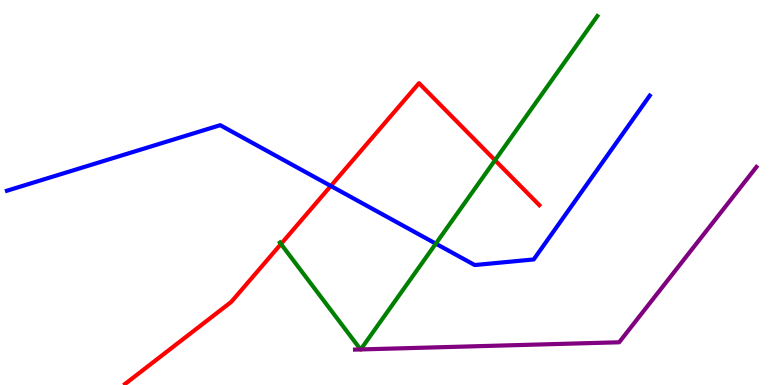[{'lines': ['blue', 'red'], 'intersections': [{'x': 4.27, 'y': 5.17}]}, {'lines': ['green', 'red'], 'intersections': [{'x': 3.63, 'y': 3.66}, {'x': 6.39, 'y': 5.84}]}, {'lines': ['purple', 'red'], 'intersections': []}, {'lines': ['blue', 'green'], 'intersections': [{'x': 5.62, 'y': 3.67}]}, {'lines': ['blue', 'purple'], 'intersections': []}, {'lines': ['green', 'purple'], 'intersections': [{'x': 4.65, 'y': 0.924}, {'x': 4.65, 'y': 0.924}]}]